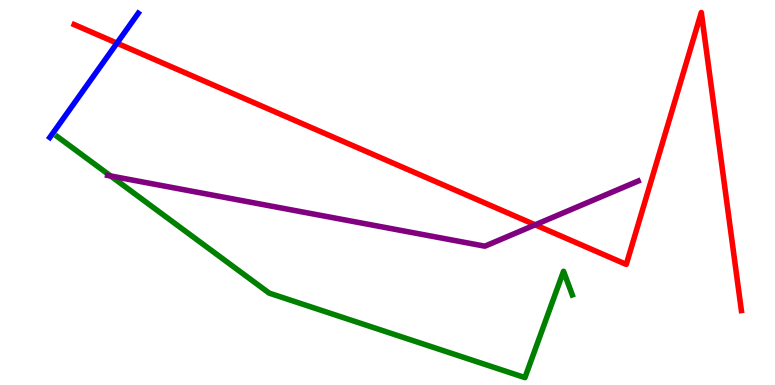[{'lines': ['blue', 'red'], 'intersections': [{'x': 1.51, 'y': 8.88}]}, {'lines': ['green', 'red'], 'intersections': []}, {'lines': ['purple', 'red'], 'intersections': [{'x': 6.91, 'y': 4.16}]}, {'lines': ['blue', 'green'], 'intersections': []}, {'lines': ['blue', 'purple'], 'intersections': []}, {'lines': ['green', 'purple'], 'intersections': [{'x': 1.43, 'y': 5.43}]}]